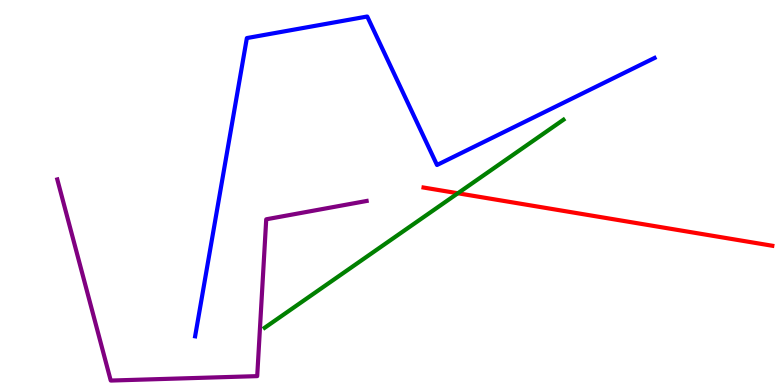[{'lines': ['blue', 'red'], 'intersections': []}, {'lines': ['green', 'red'], 'intersections': [{'x': 5.91, 'y': 4.98}]}, {'lines': ['purple', 'red'], 'intersections': []}, {'lines': ['blue', 'green'], 'intersections': []}, {'lines': ['blue', 'purple'], 'intersections': []}, {'lines': ['green', 'purple'], 'intersections': []}]